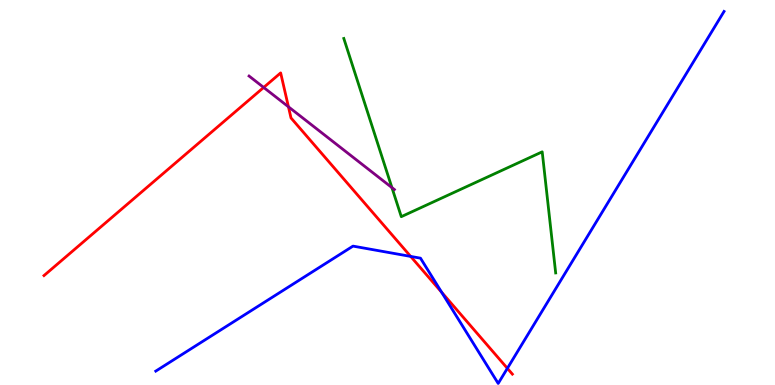[{'lines': ['blue', 'red'], 'intersections': [{'x': 5.3, 'y': 3.34}, {'x': 5.7, 'y': 2.41}, {'x': 6.55, 'y': 0.433}]}, {'lines': ['green', 'red'], 'intersections': []}, {'lines': ['purple', 'red'], 'intersections': [{'x': 3.4, 'y': 7.73}, {'x': 3.72, 'y': 7.23}]}, {'lines': ['blue', 'green'], 'intersections': []}, {'lines': ['blue', 'purple'], 'intersections': []}, {'lines': ['green', 'purple'], 'intersections': [{'x': 5.06, 'y': 5.13}]}]